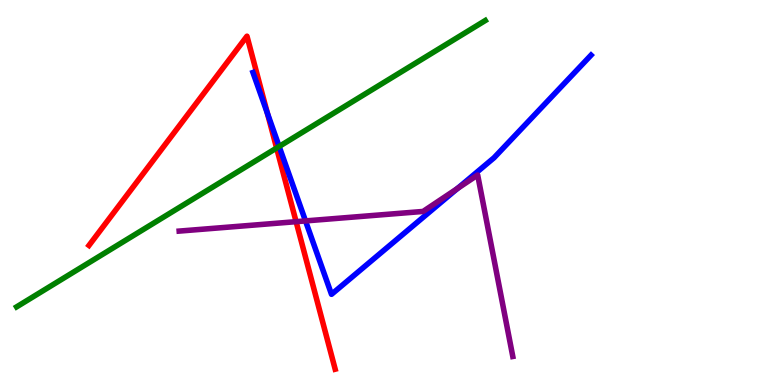[{'lines': ['blue', 'red'], 'intersections': [{'x': 3.45, 'y': 7.06}]}, {'lines': ['green', 'red'], 'intersections': [{'x': 3.57, 'y': 6.16}]}, {'lines': ['purple', 'red'], 'intersections': [{'x': 3.82, 'y': 4.24}]}, {'lines': ['blue', 'green'], 'intersections': [{'x': 3.6, 'y': 6.2}]}, {'lines': ['blue', 'purple'], 'intersections': [{'x': 3.94, 'y': 4.26}, {'x': 5.9, 'y': 5.1}]}, {'lines': ['green', 'purple'], 'intersections': []}]